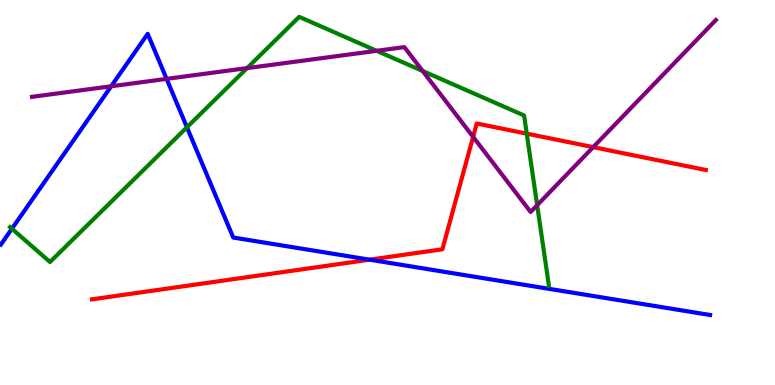[{'lines': ['blue', 'red'], 'intersections': [{'x': 4.77, 'y': 3.26}]}, {'lines': ['green', 'red'], 'intersections': [{'x': 6.8, 'y': 6.53}]}, {'lines': ['purple', 'red'], 'intersections': [{'x': 6.1, 'y': 6.45}, {'x': 7.65, 'y': 6.18}]}, {'lines': ['blue', 'green'], 'intersections': [{'x': 0.154, 'y': 4.06}, {'x': 2.41, 'y': 6.69}]}, {'lines': ['blue', 'purple'], 'intersections': [{'x': 1.43, 'y': 7.76}, {'x': 2.15, 'y': 7.95}]}, {'lines': ['green', 'purple'], 'intersections': [{'x': 3.19, 'y': 8.23}, {'x': 4.86, 'y': 8.68}, {'x': 5.45, 'y': 8.16}, {'x': 6.93, 'y': 4.67}]}]